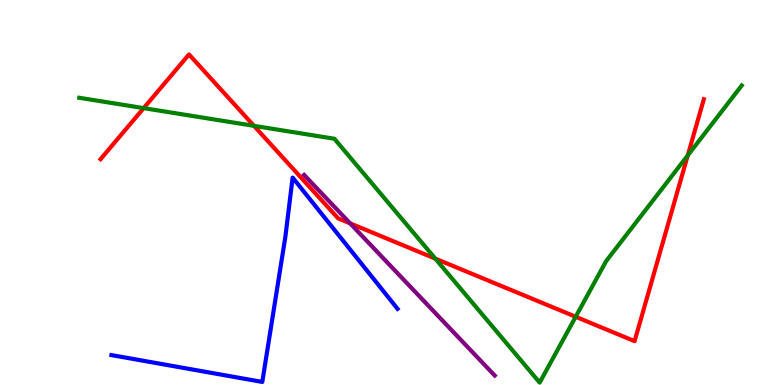[{'lines': ['blue', 'red'], 'intersections': []}, {'lines': ['green', 'red'], 'intersections': [{'x': 1.85, 'y': 7.19}, {'x': 3.28, 'y': 6.73}, {'x': 5.62, 'y': 3.28}, {'x': 7.43, 'y': 1.77}, {'x': 8.87, 'y': 5.96}]}, {'lines': ['purple', 'red'], 'intersections': [{'x': 4.52, 'y': 4.2}]}, {'lines': ['blue', 'green'], 'intersections': []}, {'lines': ['blue', 'purple'], 'intersections': []}, {'lines': ['green', 'purple'], 'intersections': []}]